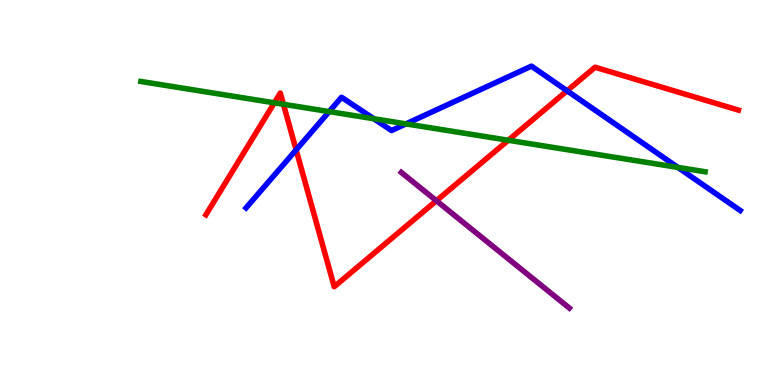[{'lines': ['blue', 'red'], 'intersections': [{'x': 3.82, 'y': 6.11}, {'x': 7.32, 'y': 7.64}]}, {'lines': ['green', 'red'], 'intersections': [{'x': 3.54, 'y': 7.33}, {'x': 3.66, 'y': 7.29}, {'x': 6.56, 'y': 6.36}]}, {'lines': ['purple', 'red'], 'intersections': [{'x': 5.63, 'y': 4.79}]}, {'lines': ['blue', 'green'], 'intersections': [{'x': 4.25, 'y': 7.1}, {'x': 4.82, 'y': 6.92}, {'x': 5.24, 'y': 6.78}, {'x': 8.75, 'y': 5.65}]}, {'lines': ['blue', 'purple'], 'intersections': []}, {'lines': ['green', 'purple'], 'intersections': []}]